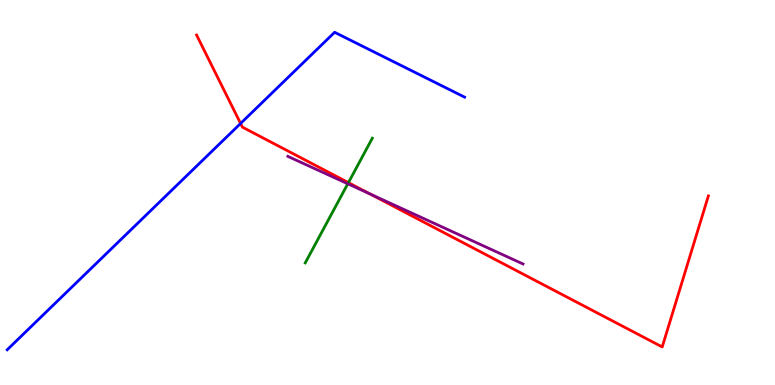[{'lines': ['blue', 'red'], 'intersections': [{'x': 3.1, 'y': 6.79}]}, {'lines': ['green', 'red'], 'intersections': [{'x': 4.5, 'y': 5.26}]}, {'lines': ['purple', 'red'], 'intersections': [{'x': 4.78, 'y': 4.96}]}, {'lines': ['blue', 'green'], 'intersections': []}, {'lines': ['blue', 'purple'], 'intersections': []}, {'lines': ['green', 'purple'], 'intersections': [{'x': 4.49, 'y': 5.23}]}]